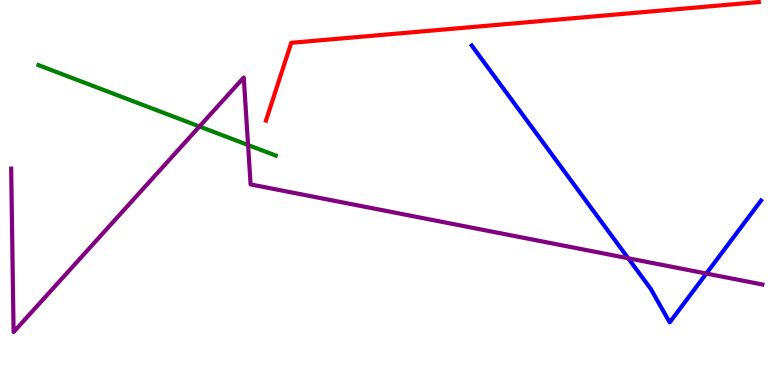[{'lines': ['blue', 'red'], 'intersections': []}, {'lines': ['green', 'red'], 'intersections': []}, {'lines': ['purple', 'red'], 'intersections': []}, {'lines': ['blue', 'green'], 'intersections': []}, {'lines': ['blue', 'purple'], 'intersections': [{'x': 8.11, 'y': 3.29}, {'x': 9.11, 'y': 2.9}]}, {'lines': ['green', 'purple'], 'intersections': [{'x': 2.57, 'y': 6.71}, {'x': 3.2, 'y': 6.23}]}]